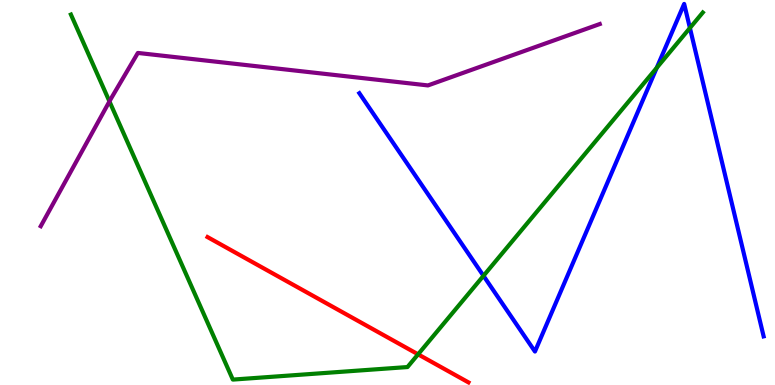[{'lines': ['blue', 'red'], 'intersections': []}, {'lines': ['green', 'red'], 'intersections': [{'x': 5.39, 'y': 0.797}]}, {'lines': ['purple', 'red'], 'intersections': []}, {'lines': ['blue', 'green'], 'intersections': [{'x': 6.24, 'y': 2.84}, {'x': 8.47, 'y': 8.24}, {'x': 8.9, 'y': 9.27}]}, {'lines': ['blue', 'purple'], 'intersections': []}, {'lines': ['green', 'purple'], 'intersections': [{'x': 1.41, 'y': 7.37}]}]